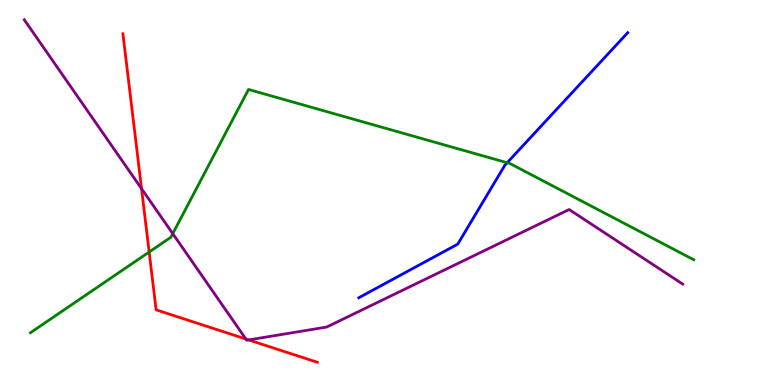[{'lines': ['blue', 'red'], 'intersections': []}, {'lines': ['green', 'red'], 'intersections': [{'x': 1.92, 'y': 3.45}]}, {'lines': ['purple', 'red'], 'intersections': [{'x': 1.83, 'y': 5.1}, {'x': 3.17, 'y': 1.19}, {'x': 3.21, 'y': 1.17}]}, {'lines': ['blue', 'green'], 'intersections': [{'x': 6.54, 'y': 5.77}]}, {'lines': ['blue', 'purple'], 'intersections': []}, {'lines': ['green', 'purple'], 'intersections': [{'x': 2.23, 'y': 3.93}]}]